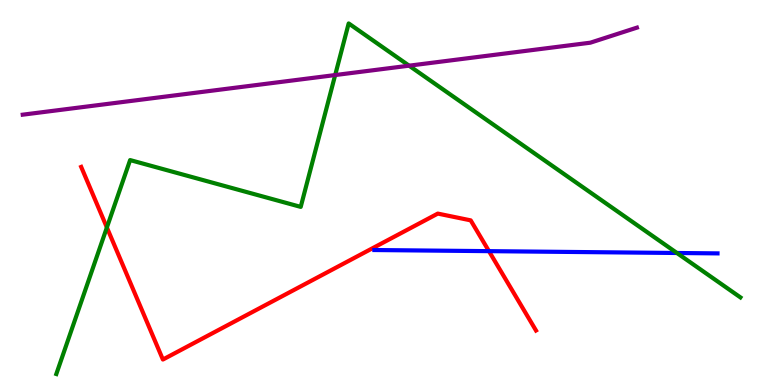[{'lines': ['blue', 'red'], 'intersections': [{'x': 6.31, 'y': 3.48}]}, {'lines': ['green', 'red'], 'intersections': [{'x': 1.38, 'y': 4.09}]}, {'lines': ['purple', 'red'], 'intersections': []}, {'lines': ['blue', 'green'], 'intersections': [{'x': 8.73, 'y': 3.43}]}, {'lines': ['blue', 'purple'], 'intersections': []}, {'lines': ['green', 'purple'], 'intersections': [{'x': 4.32, 'y': 8.05}, {'x': 5.28, 'y': 8.29}]}]